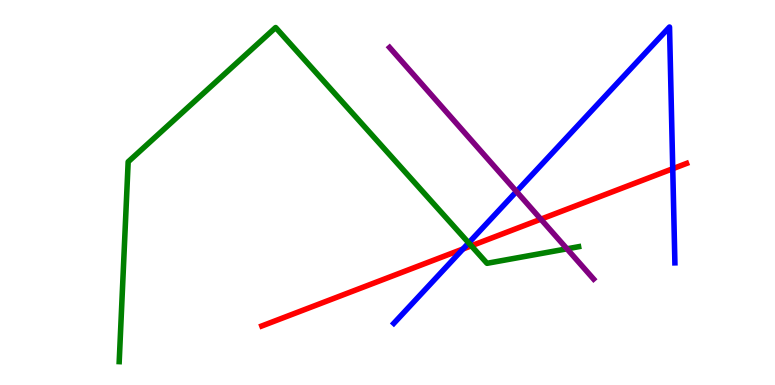[{'lines': ['blue', 'red'], 'intersections': [{'x': 5.97, 'y': 3.53}, {'x': 8.68, 'y': 5.62}]}, {'lines': ['green', 'red'], 'intersections': [{'x': 6.08, 'y': 3.62}]}, {'lines': ['purple', 'red'], 'intersections': [{'x': 6.98, 'y': 4.31}]}, {'lines': ['blue', 'green'], 'intersections': [{'x': 6.05, 'y': 3.69}]}, {'lines': ['blue', 'purple'], 'intersections': [{'x': 6.66, 'y': 5.03}]}, {'lines': ['green', 'purple'], 'intersections': [{'x': 7.32, 'y': 3.54}]}]